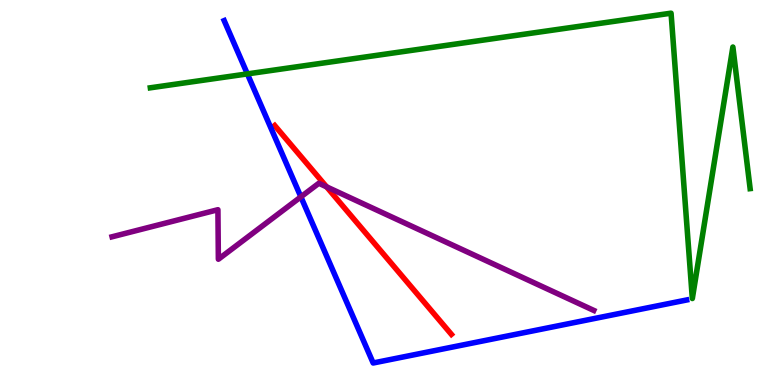[{'lines': ['blue', 'red'], 'intersections': []}, {'lines': ['green', 'red'], 'intersections': []}, {'lines': ['purple', 'red'], 'intersections': [{'x': 4.21, 'y': 5.15}]}, {'lines': ['blue', 'green'], 'intersections': [{'x': 3.19, 'y': 8.08}]}, {'lines': ['blue', 'purple'], 'intersections': [{'x': 3.88, 'y': 4.89}]}, {'lines': ['green', 'purple'], 'intersections': []}]